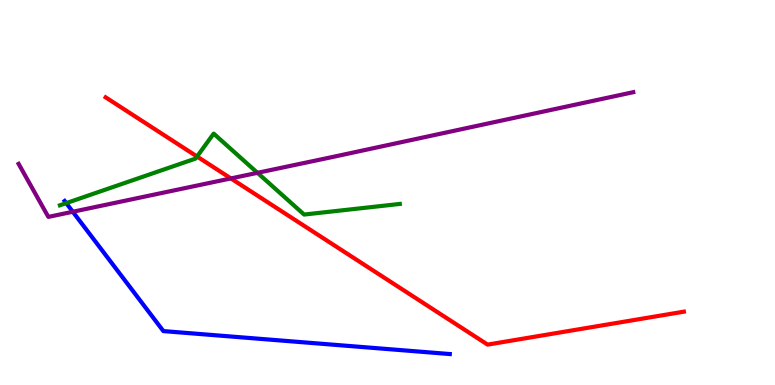[{'lines': ['blue', 'red'], 'intersections': []}, {'lines': ['green', 'red'], 'intersections': [{'x': 2.54, 'y': 5.93}]}, {'lines': ['purple', 'red'], 'intersections': [{'x': 2.98, 'y': 5.37}]}, {'lines': ['blue', 'green'], 'intersections': [{'x': 0.855, 'y': 4.72}]}, {'lines': ['blue', 'purple'], 'intersections': [{'x': 0.939, 'y': 4.5}]}, {'lines': ['green', 'purple'], 'intersections': [{'x': 3.32, 'y': 5.51}]}]